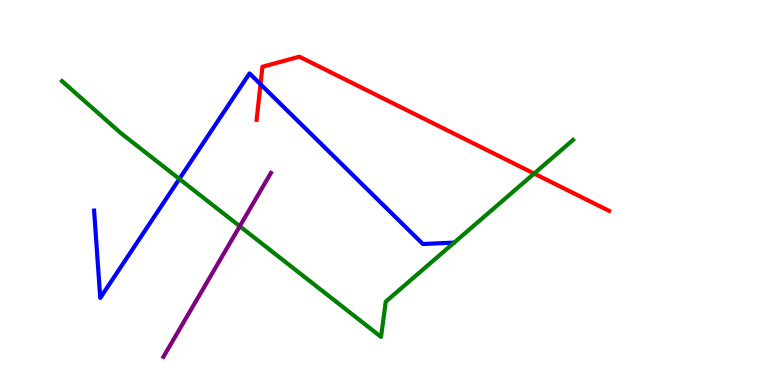[{'lines': ['blue', 'red'], 'intersections': [{'x': 3.36, 'y': 7.81}]}, {'lines': ['green', 'red'], 'intersections': [{'x': 6.89, 'y': 5.49}]}, {'lines': ['purple', 'red'], 'intersections': []}, {'lines': ['blue', 'green'], 'intersections': [{'x': 2.31, 'y': 5.35}]}, {'lines': ['blue', 'purple'], 'intersections': []}, {'lines': ['green', 'purple'], 'intersections': [{'x': 3.09, 'y': 4.12}]}]